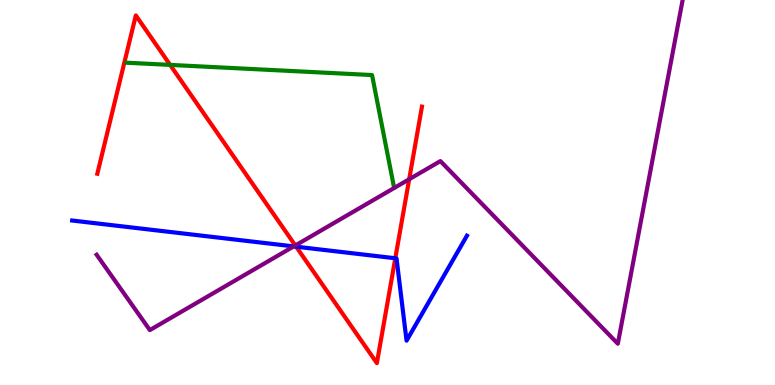[{'lines': ['blue', 'red'], 'intersections': [{'x': 3.82, 'y': 3.59}, {'x': 5.1, 'y': 3.29}]}, {'lines': ['green', 'red'], 'intersections': [{'x': 2.2, 'y': 8.31}]}, {'lines': ['purple', 'red'], 'intersections': [{'x': 3.81, 'y': 3.62}, {'x': 5.28, 'y': 5.34}]}, {'lines': ['blue', 'green'], 'intersections': []}, {'lines': ['blue', 'purple'], 'intersections': [{'x': 3.79, 'y': 3.6}]}, {'lines': ['green', 'purple'], 'intersections': []}]